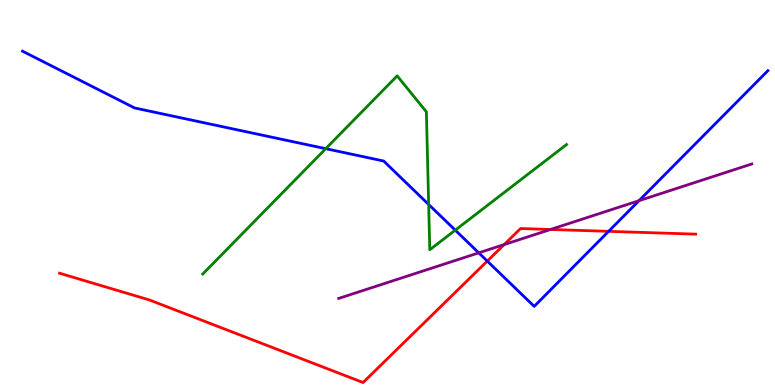[{'lines': ['blue', 'red'], 'intersections': [{'x': 6.29, 'y': 3.22}, {'x': 7.85, 'y': 3.99}]}, {'lines': ['green', 'red'], 'intersections': []}, {'lines': ['purple', 'red'], 'intersections': [{'x': 6.51, 'y': 3.65}, {'x': 7.1, 'y': 4.04}]}, {'lines': ['blue', 'green'], 'intersections': [{'x': 4.2, 'y': 6.14}, {'x': 5.53, 'y': 4.69}, {'x': 5.87, 'y': 4.02}]}, {'lines': ['blue', 'purple'], 'intersections': [{'x': 6.18, 'y': 3.43}, {'x': 8.25, 'y': 4.79}]}, {'lines': ['green', 'purple'], 'intersections': []}]